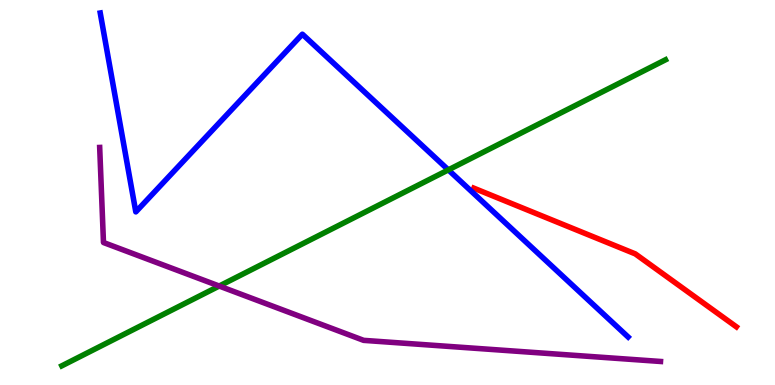[{'lines': ['blue', 'red'], 'intersections': []}, {'lines': ['green', 'red'], 'intersections': []}, {'lines': ['purple', 'red'], 'intersections': []}, {'lines': ['blue', 'green'], 'intersections': [{'x': 5.79, 'y': 5.59}]}, {'lines': ['blue', 'purple'], 'intersections': []}, {'lines': ['green', 'purple'], 'intersections': [{'x': 2.83, 'y': 2.57}]}]